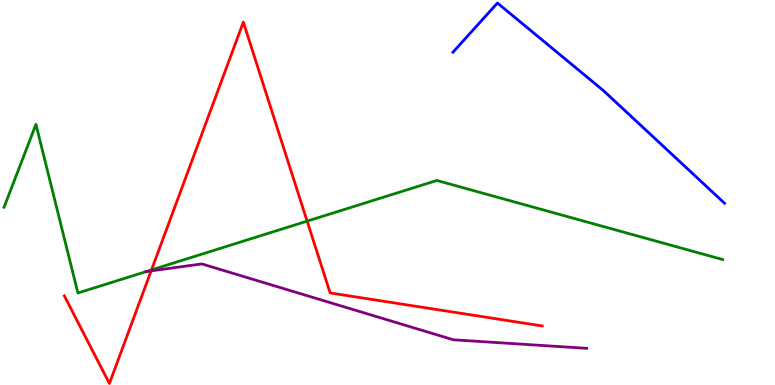[{'lines': ['blue', 'red'], 'intersections': []}, {'lines': ['green', 'red'], 'intersections': [{'x': 1.95, 'y': 2.99}, {'x': 3.96, 'y': 4.26}]}, {'lines': ['purple', 'red'], 'intersections': [{'x': 1.95, 'y': 2.96}]}, {'lines': ['blue', 'green'], 'intersections': []}, {'lines': ['blue', 'purple'], 'intersections': []}, {'lines': ['green', 'purple'], 'intersections': [{'x': 1.89, 'y': 2.95}]}]